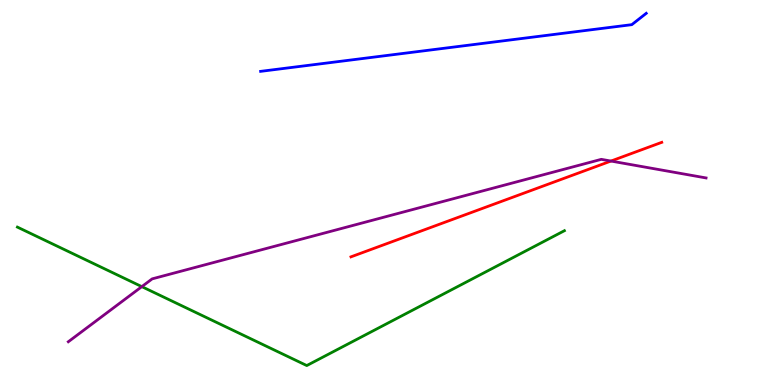[{'lines': ['blue', 'red'], 'intersections': []}, {'lines': ['green', 'red'], 'intersections': []}, {'lines': ['purple', 'red'], 'intersections': [{'x': 7.88, 'y': 5.82}]}, {'lines': ['blue', 'green'], 'intersections': []}, {'lines': ['blue', 'purple'], 'intersections': []}, {'lines': ['green', 'purple'], 'intersections': [{'x': 1.83, 'y': 2.55}]}]